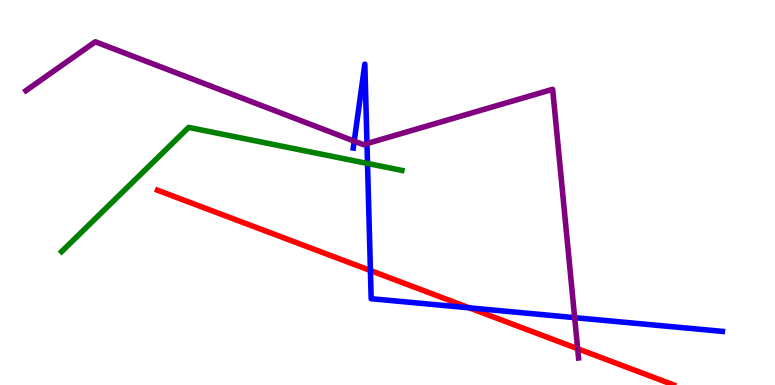[{'lines': ['blue', 'red'], 'intersections': [{'x': 4.78, 'y': 2.97}, {'x': 6.06, 'y': 2.0}]}, {'lines': ['green', 'red'], 'intersections': []}, {'lines': ['purple', 'red'], 'intersections': [{'x': 7.45, 'y': 0.943}]}, {'lines': ['blue', 'green'], 'intersections': [{'x': 4.74, 'y': 5.75}]}, {'lines': ['blue', 'purple'], 'intersections': [{'x': 4.57, 'y': 6.33}, {'x': 4.74, 'y': 6.27}, {'x': 7.41, 'y': 1.75}]}, {'lines': ['green', 'purple'], 'intersections': []}]